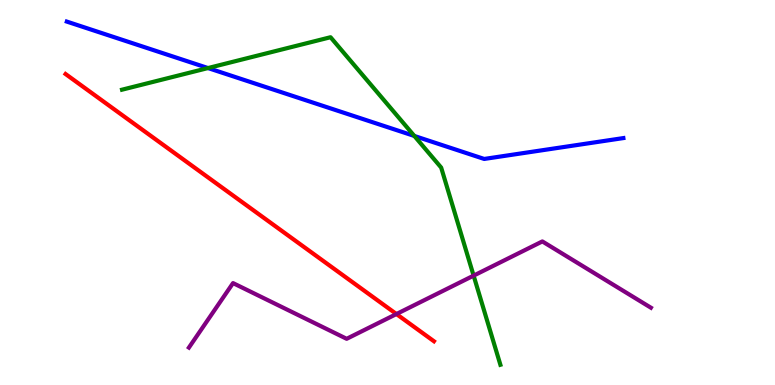[{'lines': ['blue', 'red'], 'intersections': []}, {'lines': ['green', 'red'], 'intersections': []}, {'lines': ['purple', 'red'], 'intersections': [{'x': 5.12, 'y': 1.84}]}, {'lines': ['blue', 'green'], 'intersections': [{'x': 2.68, 'y': 8.23}, {'x': 5.35, 'y': 6.47}]}, {'lines': ['blue', 'purple'], 'intersections': []}, {'lines': ['green', 'purple'], 'intersections': [{'x': 6.11, 'y': 2.84}]}]